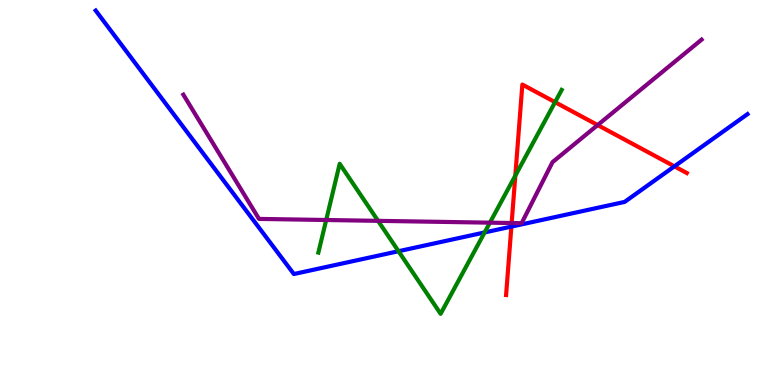[{'lines': ['blue', 'red'], 'intersections': [{'x': 6.6, 'y': 4.11}, {'x': 8.7, 'y': 5.68}]}, {'lines': ['green', 'red'], 'intersections': [{'x': 6.65, 'y': 5.44}, {'x': 7.16, 'y': 7.35}]}, {'lines': ['purple', 'red'], 'intersections': [{'x': 6.6, 'y': 4.21}, {'x': 7.71, 'y': 6.75}]}, {'lines': ['blue', 'green'], 'intersections': [{'x': 5.14, 'y': 3.47}, {'x': 6.25, 'y': 3.96}]}, {'lines': ['blue', 'purple'], 'intersections': []}, {'lines': ['green', 'purple'], 'intersections': [{'x': 4.21, 'y': 4.29}, {'x': 4.88, 'y': 4.26}, {'x': 6.32, 'y': 4.22}]}]